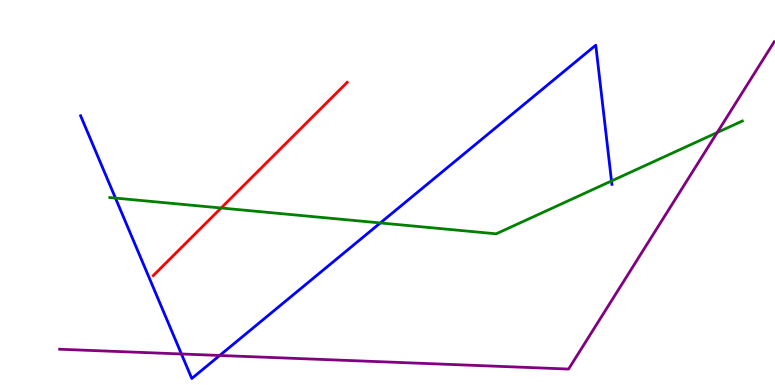[{'lines': ['blue', 'red'], 'intersections': []}, {'lines': ['green', 'red'], 'intersections': [{'x': 2.85, 'y': 4.6}]}, {'lines': ['purple', 'red'], 'intersections': []}, {'lines': ['blue', 'green'], 'intersections': [{'x': 1.49, 'y': 4.86}, {'x': 4.91, 'y': 4.21}, {'x': 7.89, 'y': 5.3}]}, {'lines': ['blue', 'purple'], 'intersections': [{'x': 2.34, 'y': 0.806}, {'x': 2.83, 'y': 0.767}]}, {'lines': ['green', 'purple'], 'intersections': [{'x': 9.25, 'y': 6.56}]}]